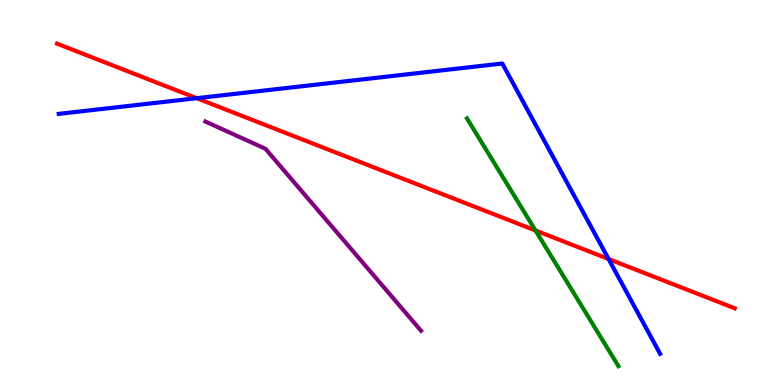[{'lines': ['blue', 'red'], 'intersections': [{'x': 2.54, 'y': 7.45}, {'x': 7.85, 'y': 3.27}]}, {'lines': ['green', 'red'], 'intersections': [{'x': 6.91, 'y': 4.01}]}, {'lines': ['purple', 'red'], 'intersections': []}, {'lines': ['blue', 'green'], 'intersections': []}, {'lines': ['blue', 'purple'], 'intersections': []}, {'lines': ['green', 'purple'], 'intersections': []}]